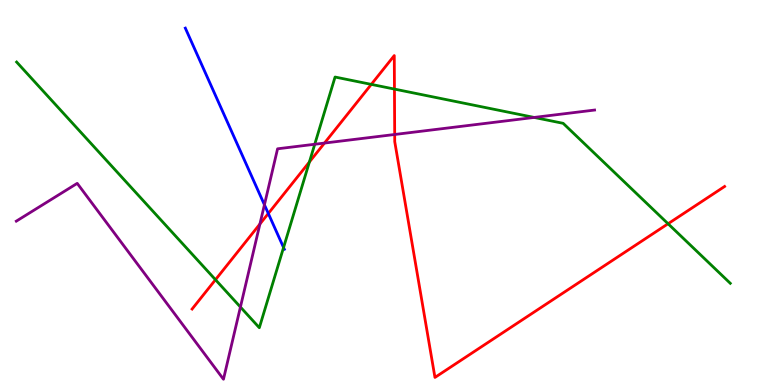[{'lines': ['blue', 'red'], 'intersections': [{'x': 3.46, 'y': 4.46}]}, {'lines': ['green', 'red'], 'intersections': [{'x': 2.78, 'y': 2.73}, {'x': 3.99, 'y': 5.79}, {'x': 4.79, 'y': 7.81}, {'x': 5.09, 'y': 7.69}, {'x': 8.62, 'y': 4.19}]}, {'lines': ['purple', 'red'], 'intersections': [{'x': 3.35, 'y': 4.18}, {'x': 4.19, 'y': 6.28}, {'x': 5.09, 'y': 6.51}]}, {'lines': ['blue', 'green'], 'intersections': [{'x': 3.66, 'y': 3.57}]}, {'lines': ['blue', 'purple'], 'intersections': [{'x': 3.41, 'y': 4.68}]}, {'lines': ['green', 'purple'], 'intersections': [{'x': 3.1, 'y': 2.03}, {'x': 4.06, 'y': 6.25}, {'x': 6.89, 'y': 6.95}]}]